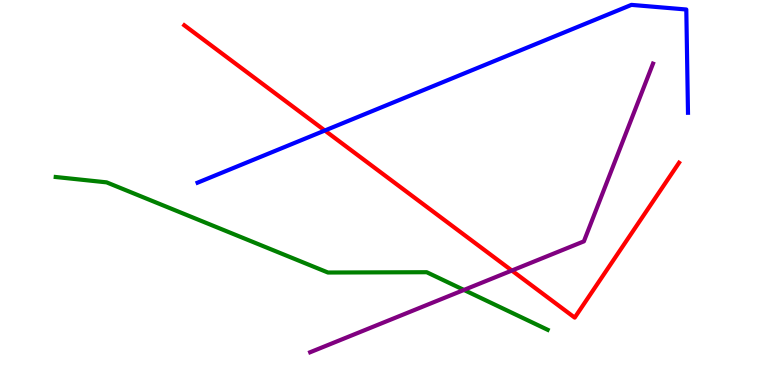[{'lines': ['blue', 'red'], 'intersections': [{'x': 4.19, 'y': 6.61}]}, {'lines': ['green', 'red'], 'intersections': []}, {'lines': ['purple', 'red'], 'intersections': [{'x': 6.6, 'y': 2.97}]}, {'lines': ['blue', 'green'], 'intersections': []}, {'lines': ['blue', 'purple'], 'intersections': []}, {'lines': ['green', 'purple'], 'intersections': [{'x': 5.99, 'y': 2.47}]}]